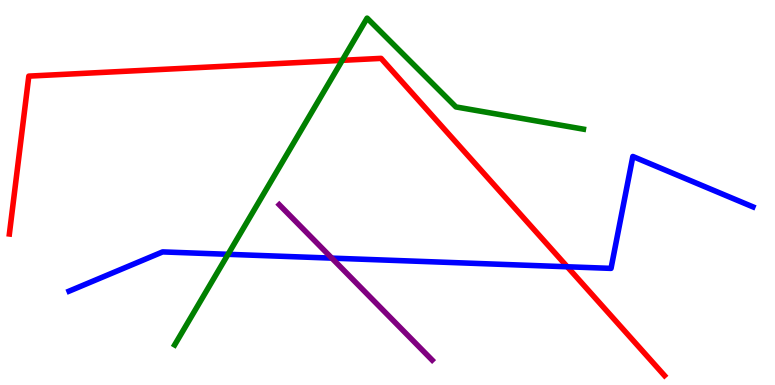[{'lines': ['blue', 'red'], 'intersections': [{'x': 7.32, 'y': 3.07}]}, {'lines': ['green', 'red'], 'intersections': [{'x': 4.42, 'y': 8.43}]}, {'lines': ['purple', 'red'], 'intersections': []}, {'lines': ['blue', 'green'], 'intersections': [{'x': 2.94, 'y': 3.39}]}, {'lines': ['blue', 'purple'], 'intersections': [{'x': 4.28, 'y': 3.3}]}, {'lines': ['green', 'purple'], 'intersections': []}]